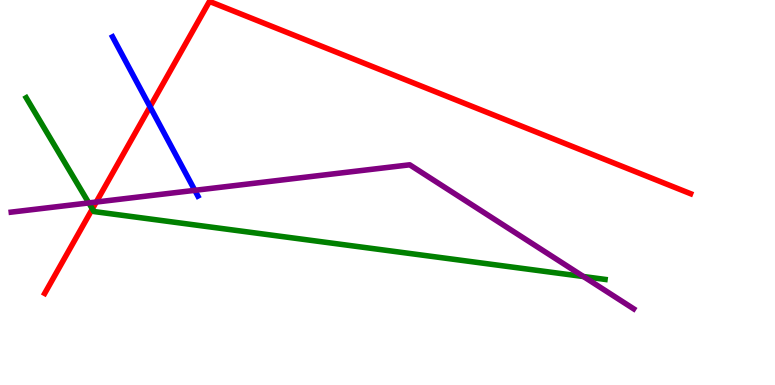[{'lines': ['blue', 'red'], 'intersections': [{'x': 1.94, 'y': 7.23}]}, {'lines': ['green', 'red'], 'intersections': [{'x': 1.19, 'y': 4.57}]}, {'lines': ['purple', 'red'], 'intersections': [{'x': 1.24, 'y': 4.75}]}, {'lines': ['blue', 'green'], 'intersections': []}, {'lines': ['blue', 'purple'], 'intersections': [{'x': 2.51, 'y': 5.06}]}, {'lines': ['green', 'purple'], 'intersections': [{'x': 1.15, 'y': 4.73}, {'x': 7.53, 'y': 2.82}]}]